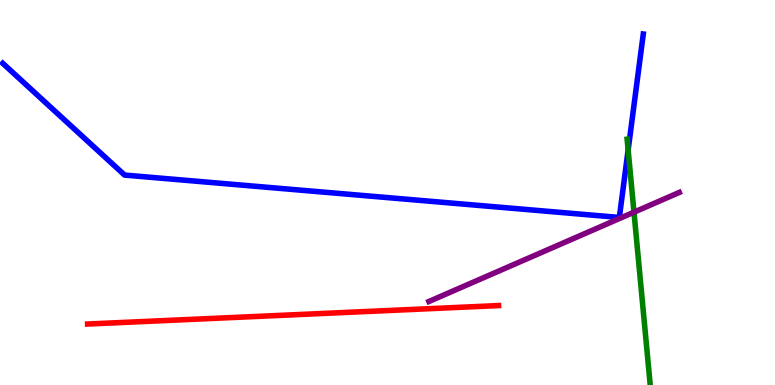[{'lines': ['blue', 'red'], 'intersections': []}, {'lines': ['green', 'red'], 'intersections': []}, {'lines': ['purple', 'red'], 'intersections': []}, {'lines': ['blue', 'green'], 'intersections': [{'x': 8.11, 'y': 6.1}]}, {'lines': ['blue', 'purple'], 'intersections': []}, {'lines': ['green', 'purple'], 'intersections': [{'x': 8.18, 'y': 4.49}]}]